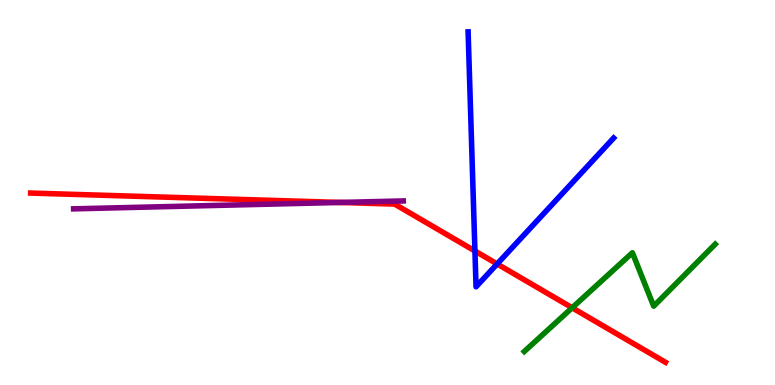[{'lines': ['blue', 'red'], 'intersections': [{'x': 6.13, 'y': 3.48}, {'x': 6.41, 'y': 3.14}]}, {'lines': ['green', 'red'], 'intersections': [{'x': 7.38, 'y': 2.01}]}, {'lines': ['purple', 'red'], 'intersections': [{'x': 4.39, 'y': 4.74}]}, {'lines': ['blue', 'green'], 'intersections': []}, {'lines': ['blue', 'purple'], 'intersections': []}, {'lines': ['green', 'purple'], 'intersections': []}]